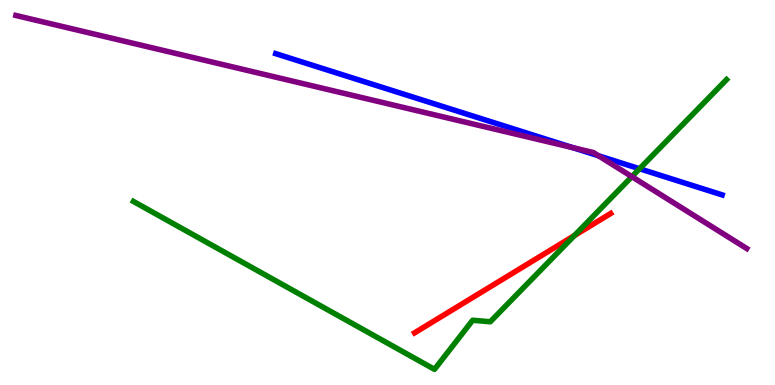[{'lines': ['blue', 'red'], 'intersections': []}, {'lines': ['green', 'red'], 'intersections': [{'x': 7.41, 'y': 3.88}]}, {'lines': ['purple', 'red'], 'intersections': []}, {'lines': ['blue', 'green'], 'intersections': [{'x': 8.25, 'y': 5.62}]}, {'lines': ['blue', 'purple'], 'intersections': [{'x': 7.39, 'y': 6.16}, {'x': 7.72, 'y': 5.95}]}, {'lines': ['green', 'purple'], 'intersections': [{'x': 8.15, 'y': 5.41}]}]